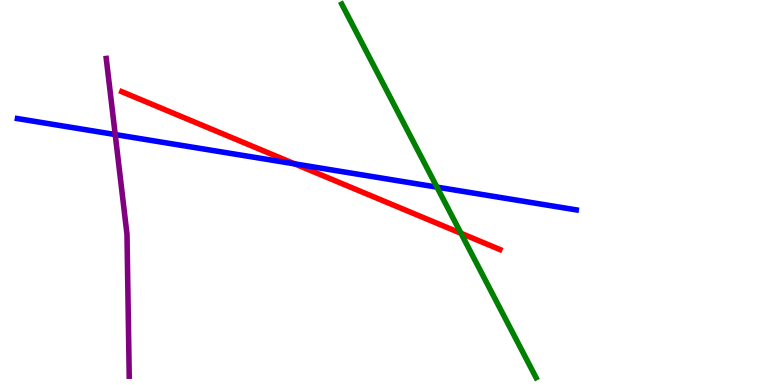[{'lines': ['blue', 'red'], 'intersections': [{'x': 3.8, 'y': 5.74}]}, {'lines': ['green', 'red'], 'intersections': [{'x': 5.95, 'y': 3.94}]}, {'lines': ['purple', 'red'], 'intersections': []}, {'lines': ['blue', 'green'], 'intersections': [{'x': 5.64, 'y': 5.14}]}, {'lines': ['blue', 'purple'], 'intersections': [{'x': 1.49, 'y': 6.51}]}, {'lines': ['green', 'purple'], 'intersections': []}]